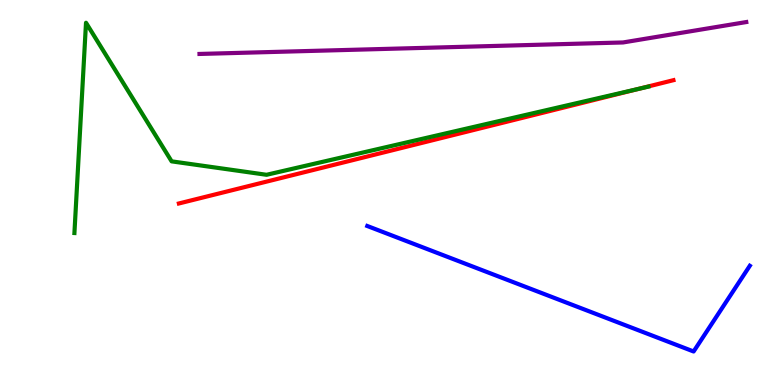[{'lines': ['blue', 'red'], 'intersections': []}, {'lines': ['green', 'red'], 'intersections': [{'x': 8.24, 'y': 7.69}]}, {'lines': ['purple', 'red'], 'intersections': []}, {'lines': ['blue', 'green'], 'intersections': []}, {'lines': ['blue', 'purple'], 'intersections': []}, {'lines': ['green', 'purple'], 'intersections': []}]